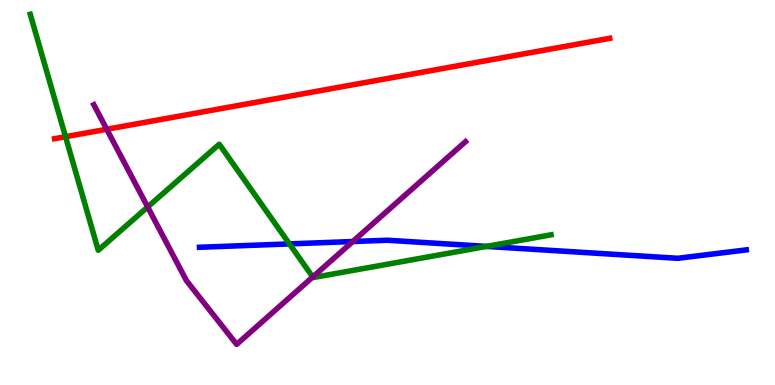[{'lines': ['blue', 'red'], 'intersections': []}, {'lines': ['green', 'red'], 'intersections': [{'x': 0.846, 'y': 6.45}]}, {'lines': ['purple', 'red'], 'intersections': [{'x': 1.38, 'y': 6.64}]}, {'lines': ['blue', 'green'], 'intersections': [{'x': 3.73, 'y': 3.66}, {'x': 6.28, 'y': 3.6}]}, {'lines': ['blue', 'purple'], 'intersections': [{'x': 4.55, 'y': 3.73}]}, {'lines': ['green', 'purple'], 'intersections': [{'x': 1.91, 'y': 4.62}, {'x': 4.04, 'y': 2.81}]}]